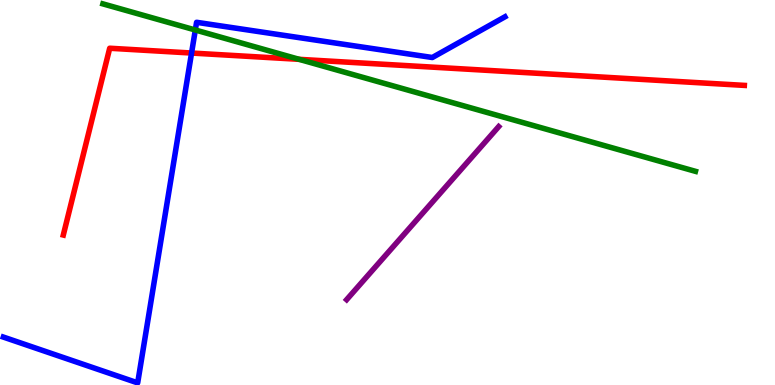[{'lines': ['blue', 'red'], 'intersections': [{'x': 2.47, 'y': 8.62}]}, {'lines': ['green', 'red'], 'intersections': [{'x': 3.86, 'y': 8.46}]}, {'lines': ['purple', 'red'], 'intersections': []}, {'lines': ['blue', 'green'], 'intersections': [{'x': 2.52, 'y': 9.22}]}, {'lines': ['blue', 'purple'], 'intersections': []}, {'lines': ['green', 'purple'], 'intersections': []}]